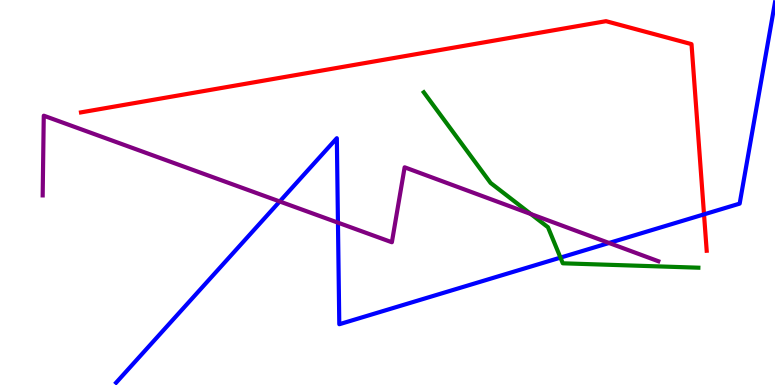[{'lines': ['blue', 'red'], 'intersections': [{'x': 9.08, 'y': 4.43}]}, {'lines': ['green', 'red'], 'intersections': []}, {'lines': ['purple', 'red'], 'intersections': []}, {'lines': ['blue', 'green'], 'intersections': [{'x': 7.23, 'y': 3.31}]}, {'lines': ['blue', 'purple'], 'intersections': [{'x': 3.61, 'y': 4.77}, {'x': 4.36, 'y': 4.22}, {'x': 7.86, 'y': 3.69}]}, {'lines': ['green', 'purple'], 'intersections': [{'x': 6.85, 'y': 4.44}]}]